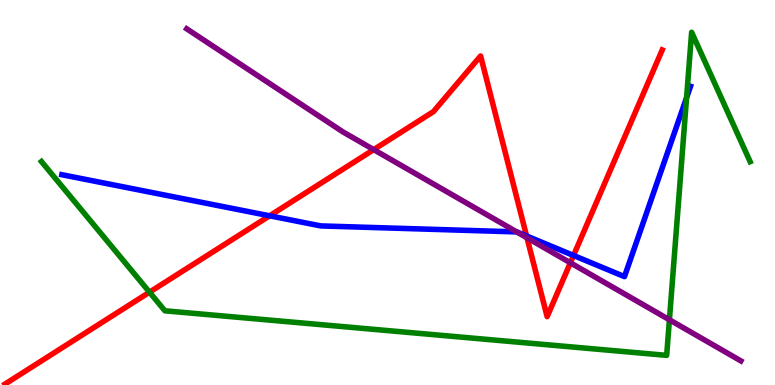[{'lines': ['blue', 'red'], 'intersections': [{'x': 3.48, 'y': 4.39}, {'x': 6.79, 'y': 3.87}, {'x': 7.4, 'y': 3.36}]}, {'lines': ['green', 'red'], 'intersections': [{'x': 1.93, 'y': 2.41}]}, {'lines': ['purple', 'red'], 'intersections': [{'x': 4.82, 'y': 6.11}, {'x': 6.8, 'y': 3.82}, {'x': 7.36, 'y': 3.17}]}, {'lines': ['blue', 'green'], 'intersections': [{'x': 8.86, 'y': 7.46}]}, {'lines': ['blue', 'purple'], 'intersections': [{'x': 6.67, 'y': 3.98}]}, {'lines': ['green', 'purple'], 'intersections': [{'x': 8.64, 'y': 1.69}]}]